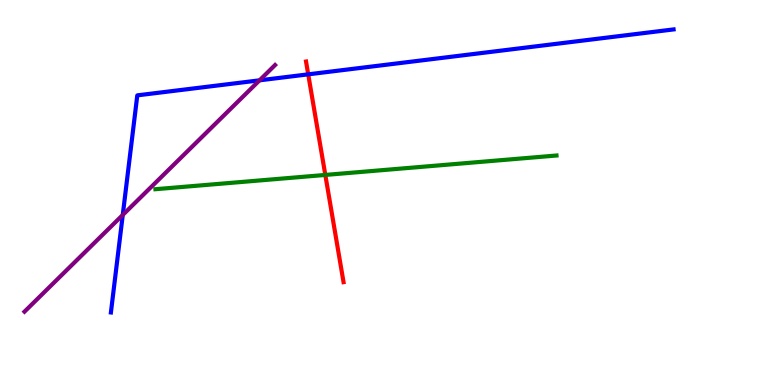[{'lines': ['blue', 'red'], 'intersections': [{'x': 3.98, 'y': 8.07}]}, {'lines': ['green', 'red'], 'intersections': [{'x': 4.2, 'y': 5.46}]}, {'lines': ['purple', 'red'], 'intersections': []}, {'lines': ['blue', 'green'], 'intersections': []}, {'lines': ['blue', 'purple'], 'intersections': [{'x': 1.58, 'y': 4.42}, {'x': 3.35, 'y': 7.91}]}, {'lines': ['green', 'purple'], 'intersections': []}]